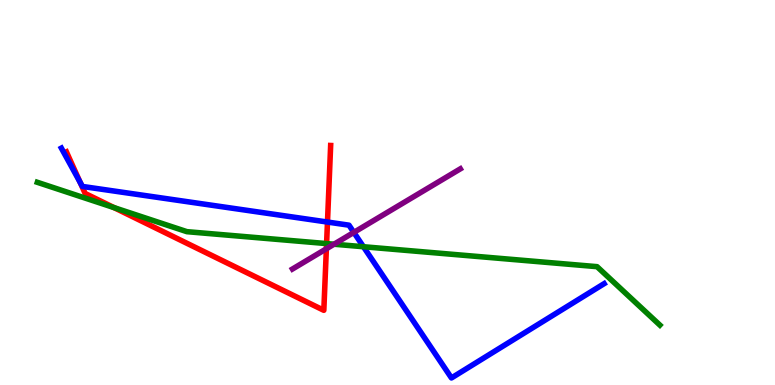[{'lines': ['blue', 'red'], 'intersections': [{'x': 1.03, 'y': 5.26}, {'x': 4.23, 'y': 4.23}]}, {'lines': ['green', 'red'], 'intersections': [{'x': 1.47, 'y': 4.61}, {'x': 4.21, 'y': 3.67}]}, {'lines': ['purple', 'red'], 'intersections': [{'x': 4.21, 'y': 3.54}]}, {'lines': ['blue', 'green'], 'intersections': [{'x': 4.69, 'y': 3.59}]}, {'lines': ['blue', 'purple'], 'intersections': [{'x': 4.57, 'y': 3.96}]}, {'lines': ['green', 'purple'], 'intersections': [{'x': 4.31, 'y': 3.66}]}]